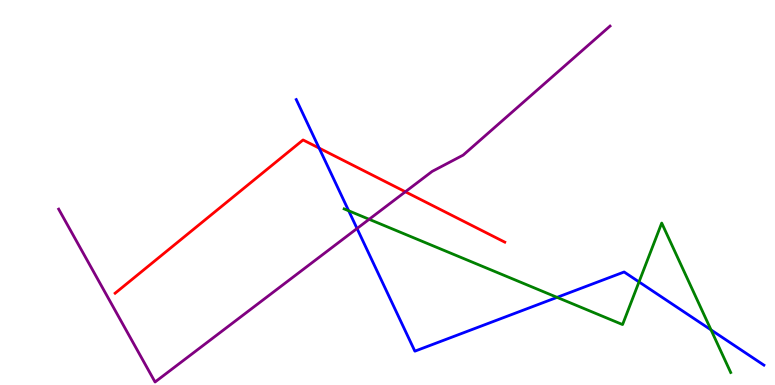[{'lines': ['blue', 'red'], 'intersections': [{'x': 4.12, 'y': 6.15}]}, {'lines': ['green', 'red'], 'intersections': []}, {'lines': ['purple', 'red'], 'intersections': [{'x': 5.23, 'y': 5.02}]}, {'lines': ['blue', 'green'], 'intersections': [{'x': 4.5, 'y': 4.53}, {'x': 7.19, 'y': 2.28}, {'x': 8.25, 'y': 2.68}, {'x': 9.17, 'y': 1.43}]}, {'lines': ['blue', 'purple'], 'intersections': [{'x': 4.61, 'y': 4.07}]}, {'lines': ['green', 'purple'], 'intersections': [{'x': 4.76, 'y': 4.3}]}]